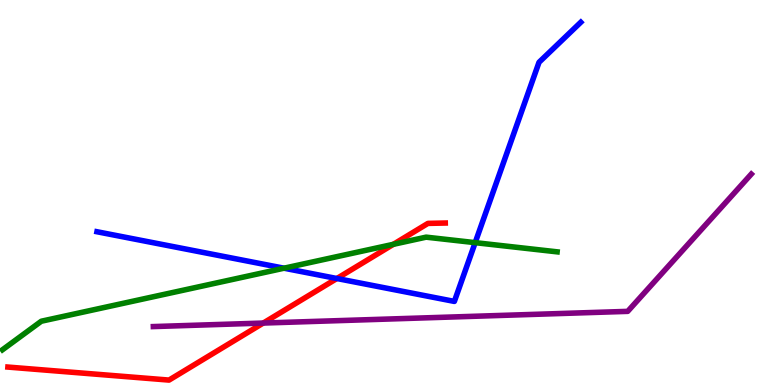[{'lines': ['blue', 'red'], 'intersections': [{'x': 4.35, 'y': 2.77}]}, {'lines': ['green', 'red'], 'intersections': [{'x': 5.08, 'y': 3.65}]}, {'lines': ['purple', 'red'], 'intersections': [{'x': 3.4, 'y': 1.61}]}, {'lines': ['blue', 'green'], 'intersections': [{'x': 3.66, 'y': 3.03}, {'x': 6.13, 'y': 3.7}]}, {'lines': ['blue', 'purple'], 'intersections': []}, {'lines': ['green', 'purple'], 'intersections': []}]